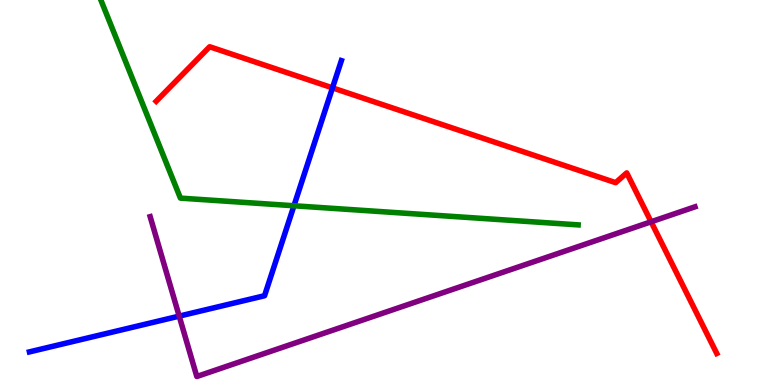[{'lines': ['blue', 'red'], 'intersections': [{'x': 4.29, 'y': 7.72}]}, {'lines': ['green', 'red'], 'intersections': []}, {'lines': ['purple', 'red'], 'intersections': [{'x': 8.4, 'y': 4.24}]}, {'lines': ['blue', 'green'], 'intersections': [{'x': 3.79, 'y': 4.66}]}, {'lines': ['blue', 'purple'], 'intersections': [{'x': 2.31, 'y': 1.79}]}, {'lines': ['green', 'purple'], 'intersections': []}]